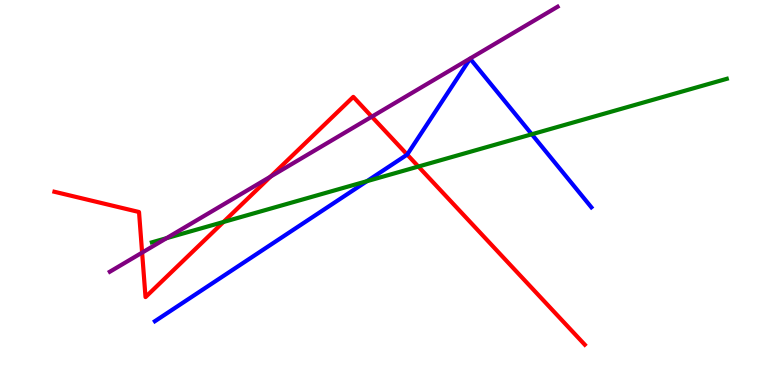[{'lines': ['blue', 'red'], 'intersections': [{'x': 5.25, 'y': 5.98}]}, {'lines': ['green', 'red'], 'intersections': [{'x': 2.88, 'y': 4.23}, {'x': 5.4, 'y': 5.67}]}, {'lines': ['purple', 'red'], 'intersections': [{'x': 1.83, 'y': 3.44}, {'x': 3.49, 'y': 5.41}, {'x': 4.8, 'y': 6.97}]}, {'lines': ['blue', 'green'], 'intersections': [{'x': 4.73, 'y': 5.29}, {'x': 6.86, 'y': 6.51}]}, {'lines': ['blue', 'purple'], 'intersections': []}, {'lines': ['green', 'purple'], 'intersections': [{'x': 2.15, 'y': 3.81}]}]